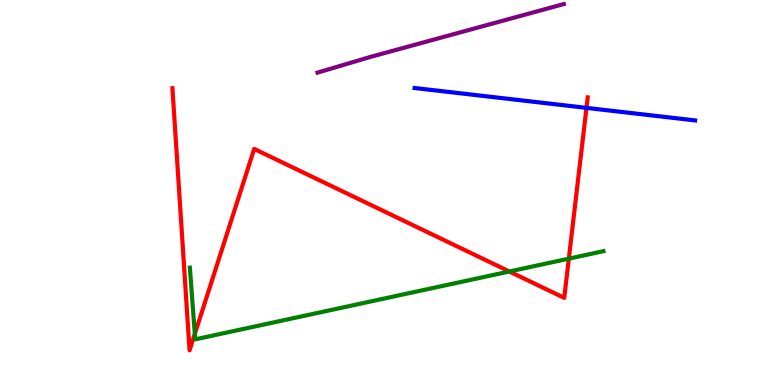[{'lines': ['blue', 'red'], 'intersections': [{'x': 7.57, 'y': 7.2}]}, {'lines': ['green', 'red'], 'intersections': [{'x': 2.51, 'y': 1.33}, {'x': 6.57, 'y': 2.95}, {'x': 7.34, 'y': 3.28}]}, {'lines': ['purple', 'red'], 'intersections': []}, {'lines': ['blue', 'green'], 'intersections': []}, {'lines': ['blue', 'purple'], 'intersections': []}, {'lines': ['green', 'purple'], 'intersections': []}]